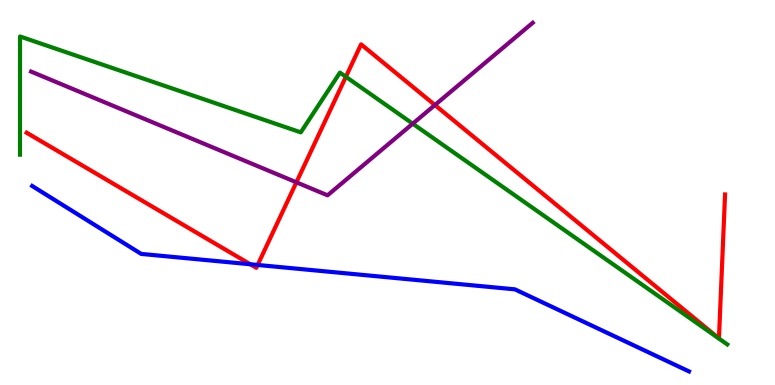[{'lines': ['blue', 'red'], 'intersections': [{'x': 3.23, 'y': 3.14}, {'x': 3.32, 'y': 3.12}]}, {'lines': ['green', 'red'], 'intersections': [{'x': 4.46, 'y': 8.01}]}, {'lines': ['purple', 'red'], 'intersections': [{'x': 3.82, 'y': 5.26}, {'x': 5.61, 'y': 7.27}]}, {'lines': ['blue', 'green'], 'intersections': []}, {'lines': ['blue', 'purple'], 'intersections': []}, {'lines': ['green', 'purple'], 'intersections': [{'x': 5.33, 'y': 6.79}]}]